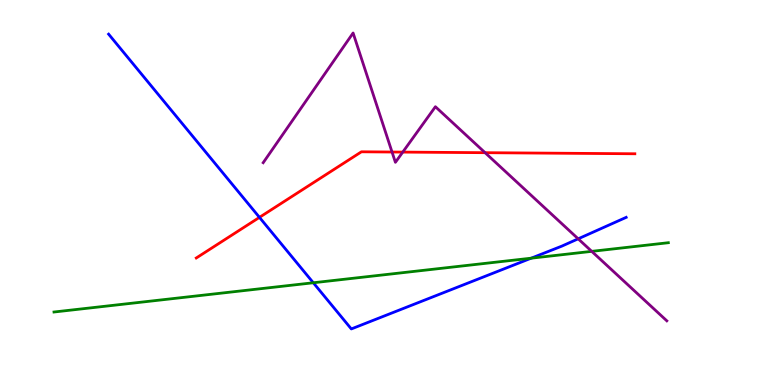[{'lines': ['blue', 'red'], 'intersections': [{'x': 3.35, 'y': 4.35}]}, {'lines': ['green', 'red'], 'intersections': []}, {'lines': ['purple', 'red'], 'intersections': [{'x': 5.06, 'y': 6.05}, {'x': 5.2, 'y': 6.05}, {'x': 6.26, 'y': 6.03}]}, {'lines': ['blue', 'green'], 'intersections': [{'x': 4.04, 'y': 2.66}, {'x': 6.85, 'y': 3.29}]}, {'lines': ['blue', 'purple'], 'intersections': [{'x': 7.46, 'y': 3.8}]}, {'lines': ['green', 'purple'], 'intersections': [{'x': 7.64, 'y': 3.47}]}]